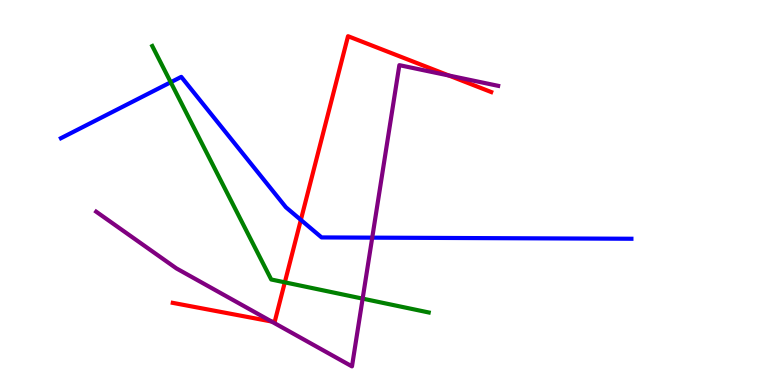[{'lines': ['blue', 'red'], 'intersections': [{'x': 3.88, 'y': 4.29}]}, {'lines': ['green', 'red'], 'intersections': [{'x': 3.68, 'y': 2.67}]}, {'lines': ['purple', 'red'], 'intersections': [{'x': 3.5, 'y': 1.65}, {'x': 5.79, 'y': 8.04}]}, {'lines': ['blue', 'green'], 'intersections': [{'x': 2.2, 'y': 7.86}]}, {'lines': ['blue', 'purple'], 'intersections': [{'x': 4.8, 'y': 3.83}]}, {'lines': ['green', 'purple'], 'intersections': [{'x': 4.68, 'y': 2.24}]}]